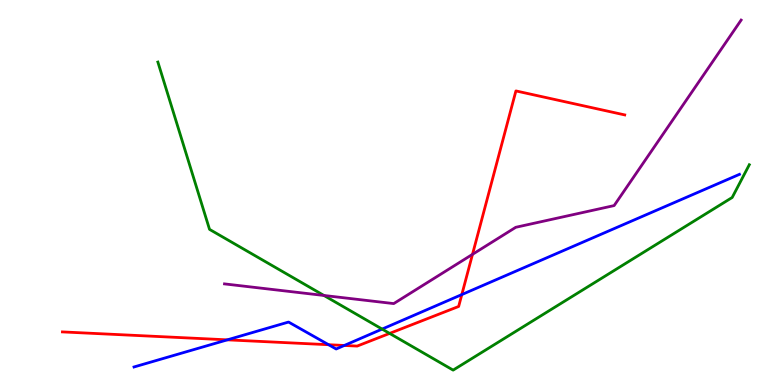[{'lines': ['blue', 'red'], 'intersections': [{'x': 2.93, 'y': 1.17}, {'x': 4.24, 'y': 1.05}, {'x': 4.44, 'y': 1.03}, {'x': 5.96, 'y': 2.35}]}, {'lines': ['green', 'red'], 'intersections': [{'x': 5.03, 'y': 1.34}]}, {'lines': ['purple', 'red'], 'intersections': [{'x': 6.1, 'y': 3.39}]}, {'lines': ['blue', 'green'], 'intersections': [{'x': 4.93, 'y': 1.45}]}, {'lines': ['blue', 'purple'], 'intersections': []}, {'lines': ['green', 'purple'], 'intersections': [{'x': 4.18, 'y': 2.33}]}]